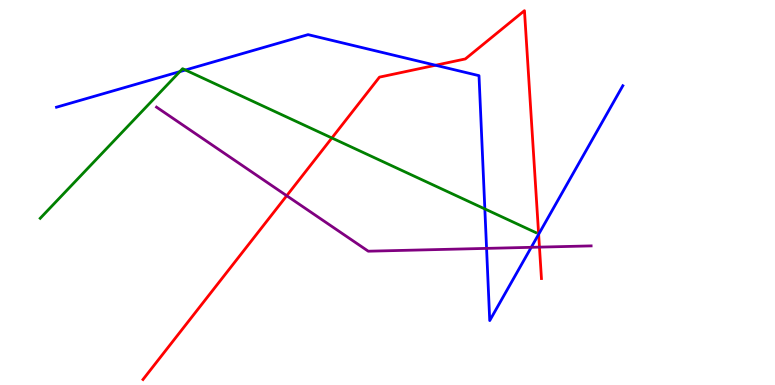[{'lines': ['blue', 'red'], 'intersections': [{'x': 5.62, 'y': 8.31}, {'x': 6.95, 'y': 3.92}]}, {'lines': ['green', 'red'], 'intersections': [{'x': 4.28, 'y': 6.42}]}, {'lines': ['purple', 'red'], 'intersections': [{'x': 3.7, 'y': 4.92}, {'x': 6.96, 'y': 3.58}]}, {'lines': ['blue', 'green'], 'intersections': [{'x': 2.32, 'y': 8.14}, {'x': 2.39, 'y': 8.18}, {'x': 6.26, 'y': 4.57}]}, {'lines': ['blue', 'purple'], 'intersections': [{'x': 6.28, 'y': 3.55}, {'x': 6.85, 'y': 3.58}]}, {'lines': ['green', 'purple'], 'intersections': []}]